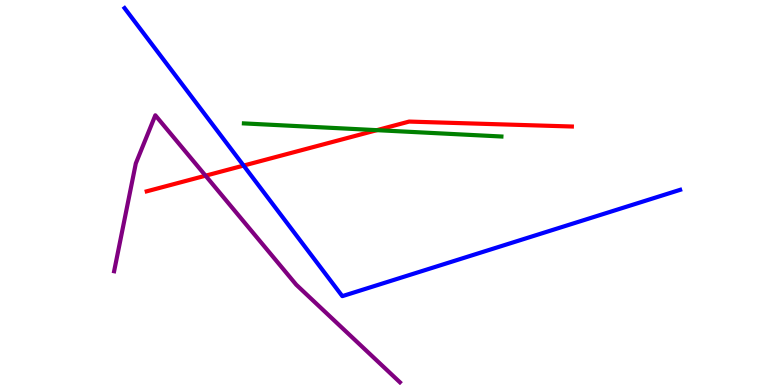[{'lines': ['blue', 'red'], 'intersections': [{'x': 3.14, 'y': 5.7}]}, {'lines': ['green', 'red'], 'intersections': [{'x': 4.86, 'y': 6.62}]}, {'lines': ['purple', 'red'], 'intersections': [{'x': 2.65, 'y': 5.44}]}, {'lines': ['blue', 'green'], 'intersections': []}, {'lines': ['blue', 'purple'], 'intersections': []}, {'lines': ['green', 'purple'], 'intersections': []}]